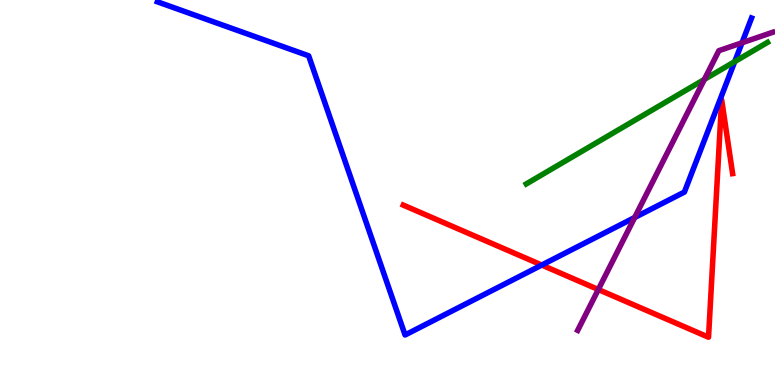[{'lines': ['blue', 'red'], 'intersections': [{'x': 6.99, 'y': 3.12}]}, {'lines': ['green', 'red'], 'intersections': []}, {'lines': ['purple', 'red'], 'intersections': [{'x': 7.72, 'y': 2.48}]}, {'lines': ['blue', 'green'], 'intersections': [{'x': 9.48, 'y': 8.4}]}, {'lines': ['blue', 'purple'], 'intersections': [{'x': 8.19, 'y': 4.35}, {'x': 9.57, 'y': 8.89}]}, {'lines': ['green', 'purple'], 'intersections': [{'x': 9.09, 'y': 7.94}]}]